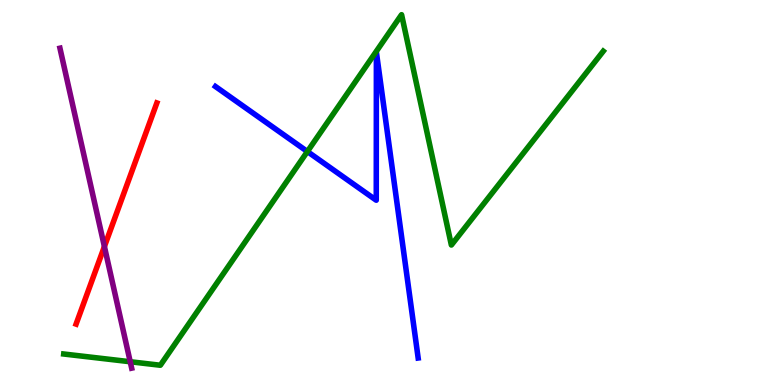[{'lines': ['blue', 'red'], 'intersections': []}, {'lines': ['green', 'red'], 'intersections': []}, {'lines': ['purple', 'red'], 'intersections': [{'x': 1.35, 'y': 3.6}]}, {'lines': ['blue', 'green'], 'intersections': [{'x': 3.97, 'y': 6.06}]}, {'lines': ['blue', 'purple'], 'intersections': []}, {'lines': ['green', 'purple'], 'intersections': [{'x': 1.68, 'y': 0.604}]}]